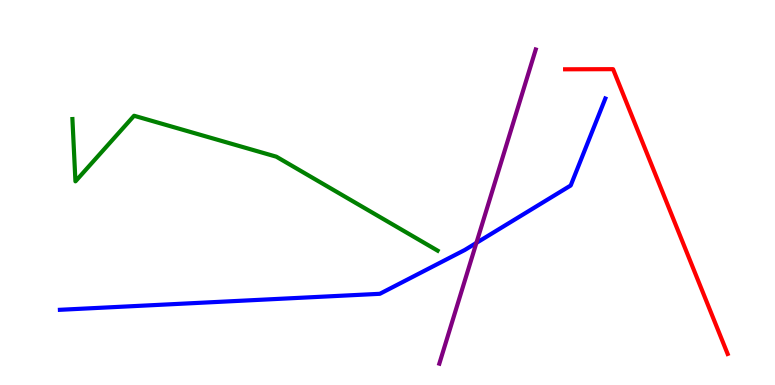[{'lines': ['blue', 'red'], 'intersections': []}, {'lines': ['green', 'red'], 'intersections': []}, {'lines': ['purple', 'red'], 'intersections': []}, {'lines': ['blue', 'green'], 'intersections': []}, {'lines': ['blue', 'purple'], 'intersections': [{'x': 6.15, 'y': 3.69}]}, {'lines': ['green', 'purple'], 'intersections': []}]